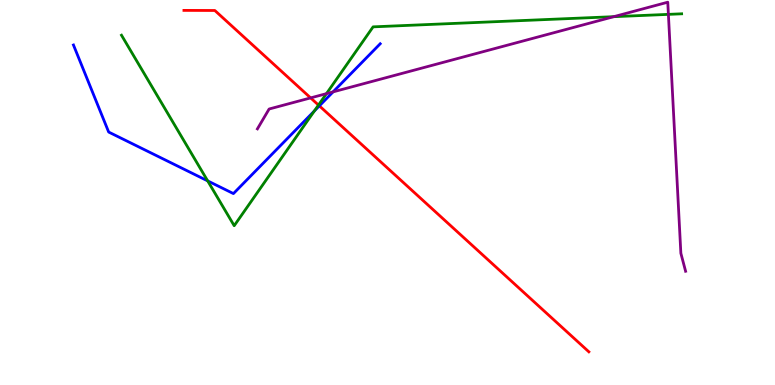[{'lines': ['blue', 'red'], 'intersections': [{'x': 4.12, 'y': 7.25}]}, {'lines': ['green', 'red'], 'intersections': [{'x': 4.11, 'y': 7.27}]}, {'lines': ['purple', 'red'], 'intersections': [{'x': 4.01, 'y': 7.46}]}, {'lines': ['blue', 'green'], 'intersections': [{'x': 2.68, 'y': 5.3}, {'x': 4.06, 'y': 7.12}]}, {'lines': ['blue', 'purple'], 'intersections': [{'x': 4.3, 'y': 7.61}]}, {'lines': ['green', 'purple'], 'intersections': [{'x': 4.21, 'y': 7.57}, {'x': 7.92, 'y': 9.57}, {'x': 8.62, 'y': 9.63}]}]